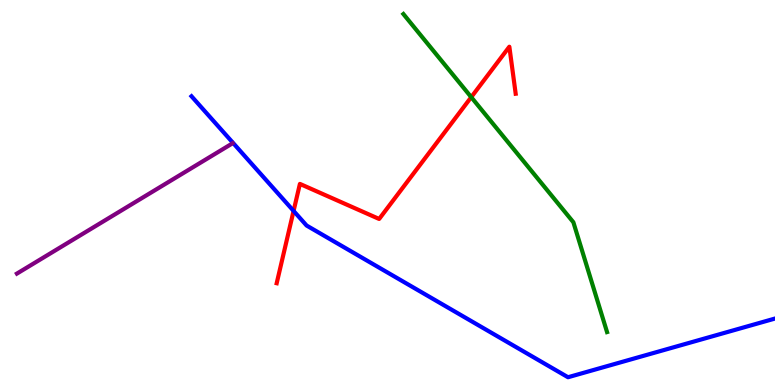[{'lines': ['blue', 'red'], 'intersections': [{'x': 3.79, 'y': 4.52}]}, {'lines': ['green', 'red'], 'intersections': [{'x': 6.08, 'y': 7.48}]}, {'lines': ['purple', 'red'], 'intersections': []}, {'lines': ['blue', 'green'], 'intersections': []}, {'lines': ['blue', 'purple'], 'intersections': []}, {'lines': ['green', 'purple'], 'intersections': []}]